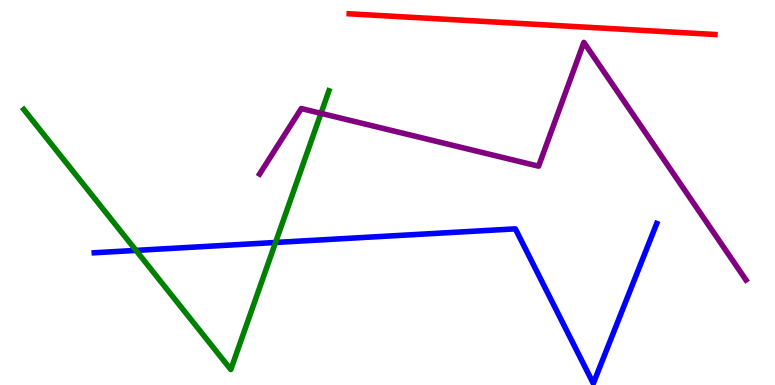[{'lines': ['blue', 'red'], 'intersections': []}, {'lines': ['green', 'red'], 'intersections': []}, {'lines': ['purple', 'red'], 'intersections': []}, {'lines': ['blue', 'green'], 'intersections': [{'x': 1.75, 'y': 3.5}, {'x': 3.56, 'y': 3.7}]}, {'lines': ['blue', 'purple'], 'intersections': []}, {'lines': ['green', 'purple'], 'intersections': [{'x': 4.14, 'y': 7.06}]}]